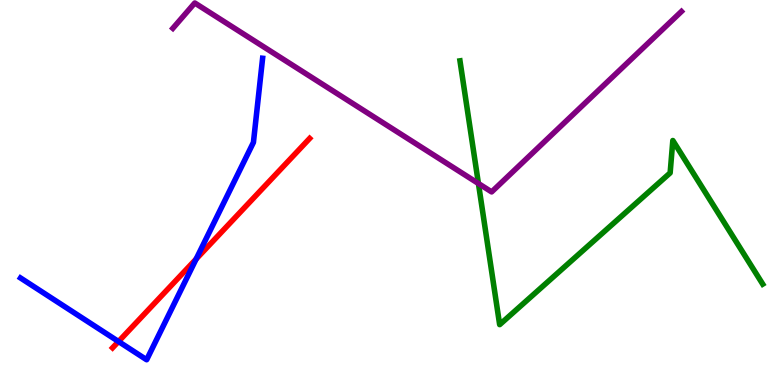[{'lines': ['blue', 'red'], 'intersections': [{'x': 1.53, 'y': 1.13}, {'x': 2.53, 'y': 3.27}]}, {'lines': ['green', 'red'], 'intersections': []}, {'lines': ['purple', 'red'], 'intersections': []}, {'lines': ['blue', 'green'], 'intersections': []}, {'lines': ['blue', 'purple'], 'intersections': []}, {'lines': ['green', 'purple'], 'intersections': [{'x': 6.17, 'y': 5.23}]}]